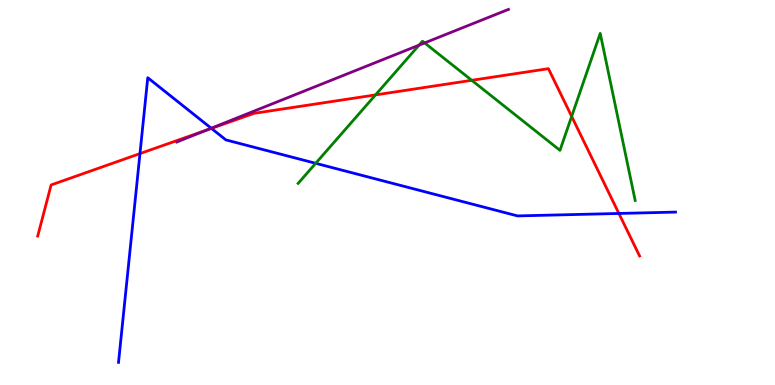[{'lines': ['blue', 'red'], 'intersections': [{'x': 1.81, 'y': 6.01}, {'x': 2.73, 'y': 6.67}, {'x': 7.99, 'y': 4.46}]}, {'lines': ['green', 'red'], 'intersections': [{'x': 4.85, 'y': 7.53}, {'x': 6.09, 'y': 7.91}, {'x': 7.38, 'y': 6.98}]}, {'lines': ['purple', 'red'], 'intersections': [{'x': 2.66, 'y': 6.62}]}, {'lines': ['blue', 'green'], 'intersections': [{'x': 4.07, 'y': 5.76}]}, {'lines': ['blue', 'purple'], 'intersections': [{'x': 2.73, 'y': 6.67}]}, {'lines': ['green', 'purple'], 'intersections': [{'x': 5.41, 'y': 8.83}, {'x': 5.48, 'y': 8.89}]}]